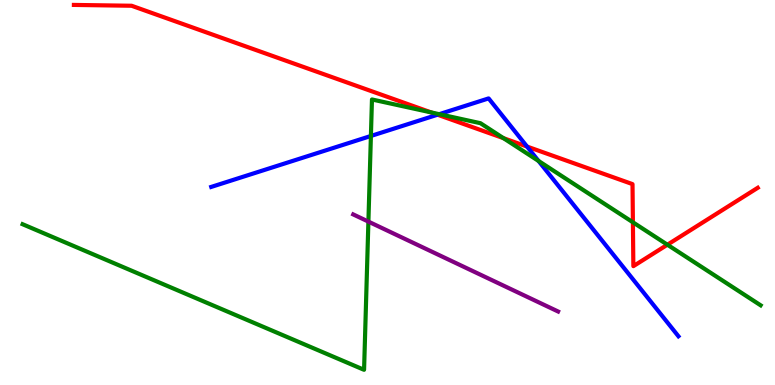[{'lines': ['blue', 'red'], 'intersections': [{'x': 5.65, 'y': 7.02}, {'x': 6.8, 'y': 6.19}]}, {'lines': ['green', 'red'], 'intersections': [{'x': 5.56, 'y': 7.08}, {'x': 6.5, 'y': 6.41}, {'x': 8.17, 'y': 4.23}, {'x': 8.61, 'y': 3.64}]}, {'lines': ['purple', 'red'], 'intersections': []}, {'lines': ['blue', 'green'], 'intersections': [{'x': 4.79, 'y': 6.47}, {'x': 5.67, 'y': 7.03}, {'x': 6.95, 'y': 5.82}]}, {'lines': ['blue', 'purple'], 'intersections': []}, {'lines': ['green', 'purple'], 'intersections': [{'x': 4.75, 'y': 4.24}]}]